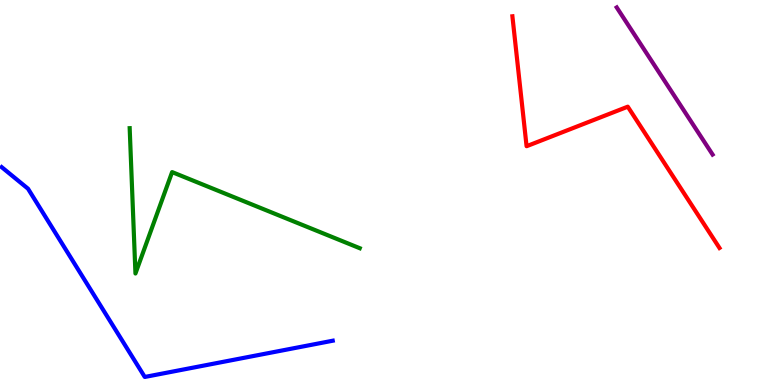[{'lines': ['blue', 'red'], 'intersections': []}, {'lines': ['green', 'red'], 'intersections': []}, {'lines': ['purple', 'red'], 'intersections': []}, {'lines': ['blue', 'green'], 'intersections': []}, {'lines': ['blue', 'purple'], 'intersections': []}, {'lines': ['green', 'purple'], 'intersections': []}]